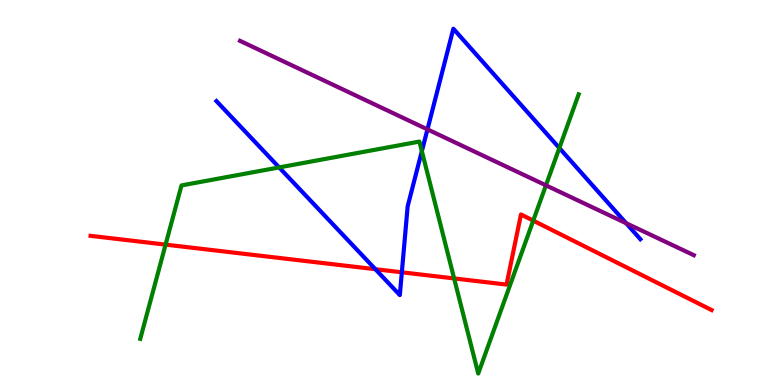[{'lines': ['blue', 'red'], 'intersections': [{'x': 4.84, 'y': 3.01}, {'x': 5.19, 'y': 2.93}]}, {'lines': ['green', 'red'], 'intersections': [{'x': 2.14, 'y': 3.65}, {'x': 5.86, 'y': 2.77}, {'x': 6.88, 'y': 4.27}]}, {'lines': ['purple', 'red'], 'intersections': []}, {'lines': ['blue', 'green'], 'intersections': [{'x': 3.6, 'y': 5.65}, {'x': 5.44, 'y': 6.07}, {'x': 7.22, 'y': 6.16}]}, {'lines': ['blue', 'purple'], 'intersections': [{'x': 5.52, 'y': 6.64}, {'x': 8.08, 'y': 4.2}]}, {'lines': ['green', 'purple'], 'intersections': [{'x': 7.04, 'y': 5.19}]}]